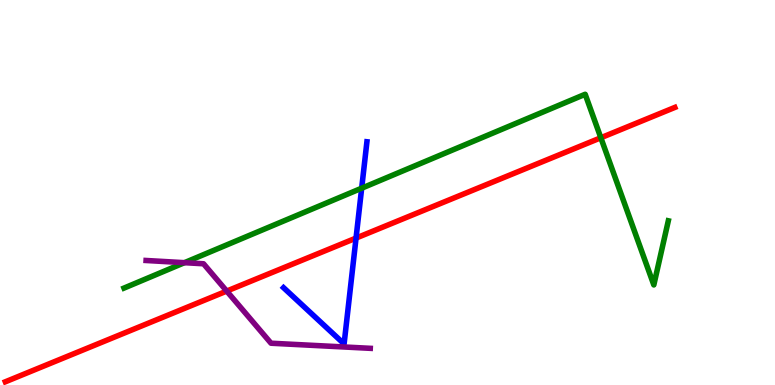[{'lines': ['blue', 'red'], 'intersections': [{'x': 4.59, 'y': 3.82}]}, {'lines': ['green', 'red'], 'intersections': [{'x': 7.75, 'y': 6.42}]}, {'lines': ['purple', 'red'], 'intersections': [{'x': 2.93, 'y': 2.44}]}, {'lines': ['blue', 'green'], 'intersections': [{'x': 4.67, 'y': 5.11}]}, {'lines': ['blue', 'purple'], 'intersections': []}, {'lines': ['green', 'purple'], 'intersections': [{'x': 2.38, 'y': 3.18}]}]